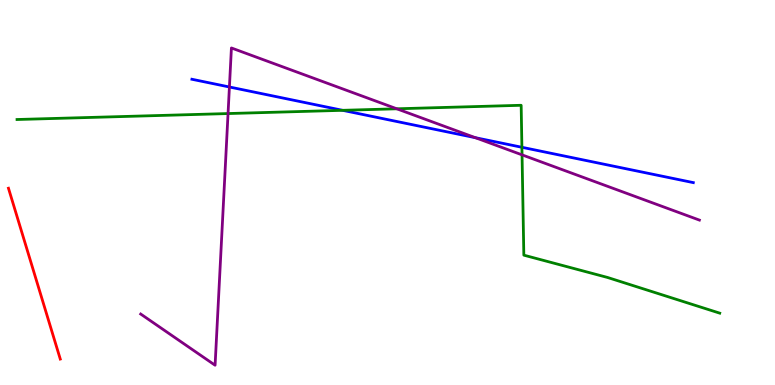[{'lines': ['blue', 'red'], 'intersections': []}, {'lines': ['green', 'red'], 'intersections': []}, {'lines': ['purple', 'red'], 'intersections': []}, {'lines': ['blue', 'green'], 'intersections': [{'x': 4.42, 'y': 7.13}, {'x': 6.73, 'y': 6.17}]}, {'lines': ['blue', 'purple'], 'intersections': [{'x': 2.96, 'y': 7.74}, {'x': 6.13, 'y': 6.42}]}, {'lines': ['green', 'purple'], 'intersections': [{'x': 2.94, 'y': 7.05}, {'x': 5.12, 'y': 7.17}, {'x': 6.74, 'y': 5.98}]}]